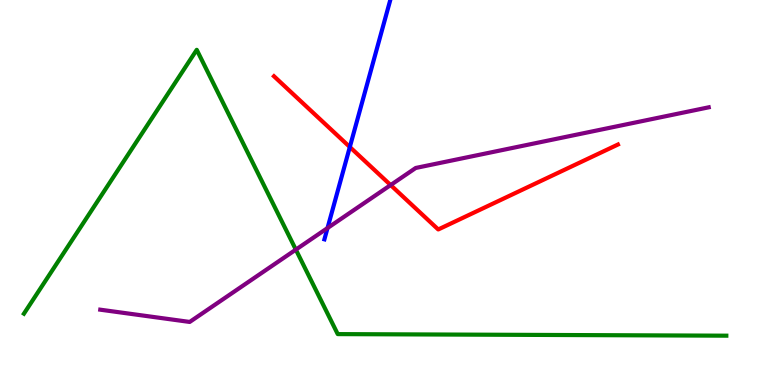[{'lines': ['blue', 'red'], 'intersections': [{'x': 4.51, 'y': 6.18}]}, {'lines': ['green', 'red'], 'intersections': []}, {'lines': ['purple', 'red'], 'intersections': [{'x': 5.04, 'y': 5.19}]}, {'lines': ['blue', 'green'], 'intersections': []}, {'lines': ['blue', 'purple'], 'intersections': [{'x': 4.23, 'y': 4.08}]}, {'lines': ['green', 'purple'], 'intersections': [{'x': 3.82, 'y': 3.52}]}]